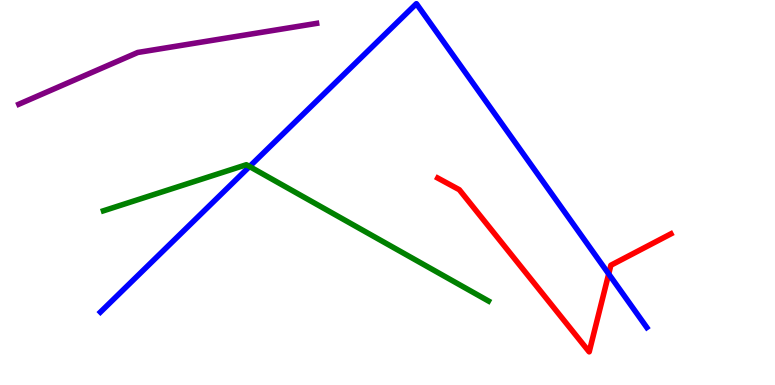[{'lines': ['blue', 'red'], 'intersections': [{'x': 7.85, 'y': 2.88}]}, {'lines': ['green', 'red'], 'intersections': []}, {'lines': ['purple', 'red'], 'intersections': []}, {'lines': ['blue', 'green'], 'intersections': [{'x': 3.22, 'y': 5.67}]}, {'lines': ['blue', 'purple'], 'intersections': []}, {'lines': ['green', 'purple'], 'intersections': []}]